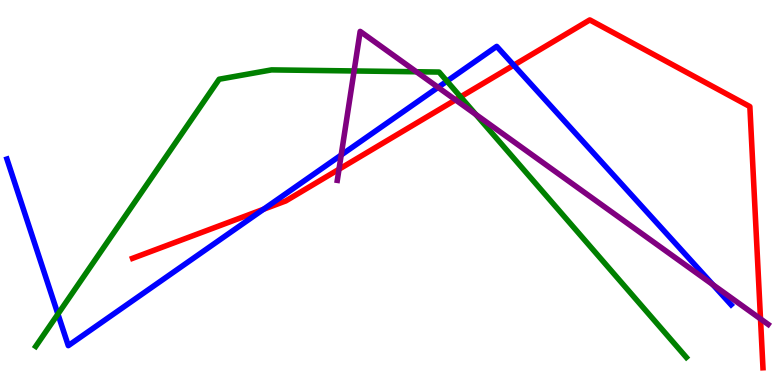[{'lines': ['blue', 'red'], 'intersections': [{'x': 3.4, 'y': 4.56}, {'x': 6.63, 'y': 8.31}]}, {'lines': ['green', 'red'], 'intersections': [{'x': 5.94, 'y': 7.48}]}, {'lines': ['purple', 'red'], 'intersections': [{'x': 4.37, 'y': 5.6}, {'x': 5.88, 'y': 7.41}, {'x': 9.81, 'y': 1.72}]}, {'lines': ['blue', 'green'], 'intersections': [{'x': 0.747, 'y': 1.84}, {'x': 5.77, 'y': 7.89}]}, {'lines': ['blue', 'purple'], 'intersections': [{'x': 4.4, 'y': 5.97}, {'x': 5.65, 'y': 7.73}, {'x': 9.2, 'y': 2.61}]}, {'lines': ['green', 'purple'], 'intersections': [{'x': 4.57, 'y': 8.16}, {'x': 5.37, 'y': 8.14}, {'x': 6.14, 'y': 7.03}]}]